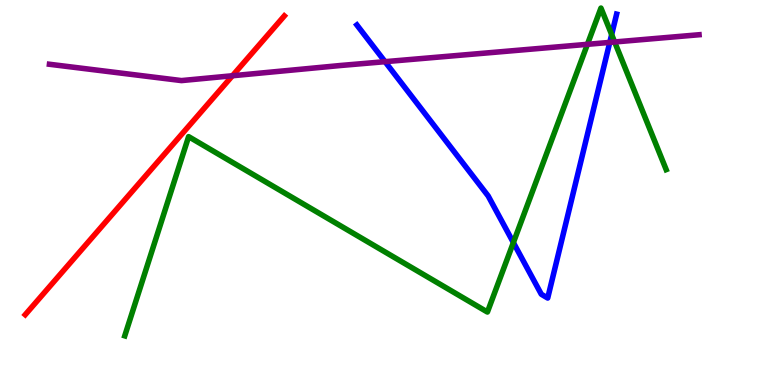[{'lines': ['blue', 'red'], 'intersections': []}, {'lines': ['green', 'red'], 'intersections': []}, {'lines': ['purple', 'red'], 'intersections': [{'x': 3.0, 'y': 8.03}]}, {'lines': ['blue', 'green'], 'intersections': [{'x': 6.62, 'y': 3.7}, {'x': 7.89, 'y': 9.1}]}, {'lines': ['blue', 'purple'], 'intersections': [{'x': 4.97, 'y': 8.4}, {'x': 7.87, 'y': 8.9}]}, {'lines': ['green', 'purple'], 'intersections': [{'x': 7.58, 'y': 8.85}, {'x': 7.93, 'y': 8.91}]}]